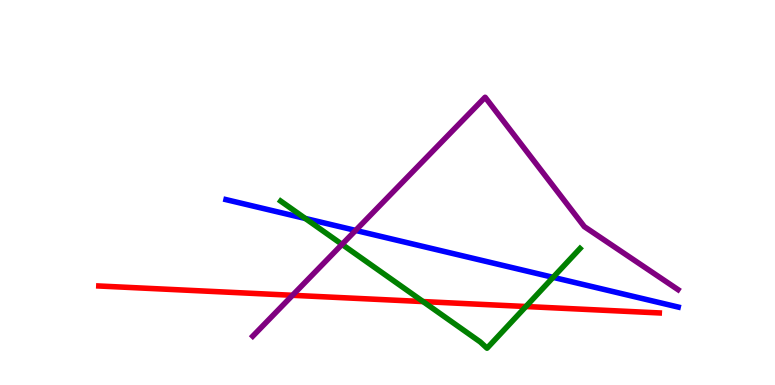[{'lines': ['blue', 'red'], 'intersections': []}, {'lines': ['green', 'red'], 'intersections': [{'x': 5.46, 'y': 2.17}, {'x': 6.79, 'y': 2.04}]}, {'lines': ['purple', 'red'], 'intersections': [{'x': 3.77, 'y': 2.33}]}, {'lines': ['blue', 'green'], 'intersections': [{'x': 3.94, 'y': 4.33}, {'x': 7.14, 'y': 2.8}]}, {'lines': ['blue', 'purple'], 'intersections': [{'x': 4.59, 'y': 4.02}]}, {'lines': ['green', 'purple'], 'intersections': [{'x': 4.41, 'y': 3.65}]}]